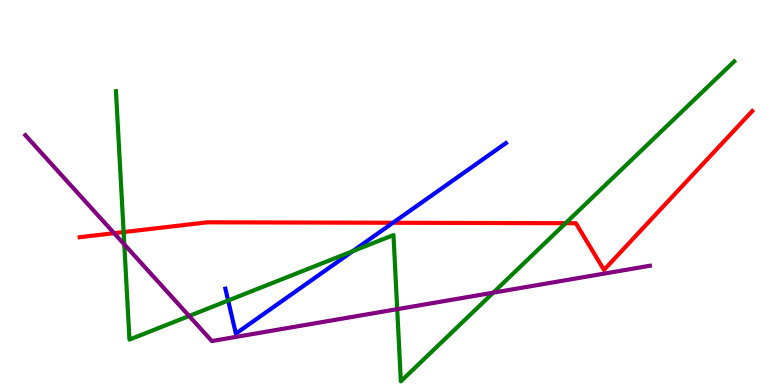[{'lines': ['blue', 'red'], 'intersections': [{'x': 5.07, 'y': 4.21}]}, {'lines': ['green', 'red'], 'intersections': [{'x': 1.6, 'y': 3.97}, {'x': 7.3, 'y': 4.2}]}, {'lines': ['purple', 'red'], 'intersections': [{'x': 1.47, 'y': 3.94}]}, {'lines': ['blue', 'green'], 'intersections': [{'x': 2.94, 'y': 2.19}, {'x': 4.55, 'y': 3.47}]}, {'lines': ['blue', 'purple'], 'intersections': []}, {'lines': ['green', 'purple'], 'intersections': [{'x': 1.6, 'y': 3.65}, {'x': 2.44, 'y': 1.79}, {'x': 5.13, 'y': 1.97}, {'x': 6.36, 'y': 2.4}]}]